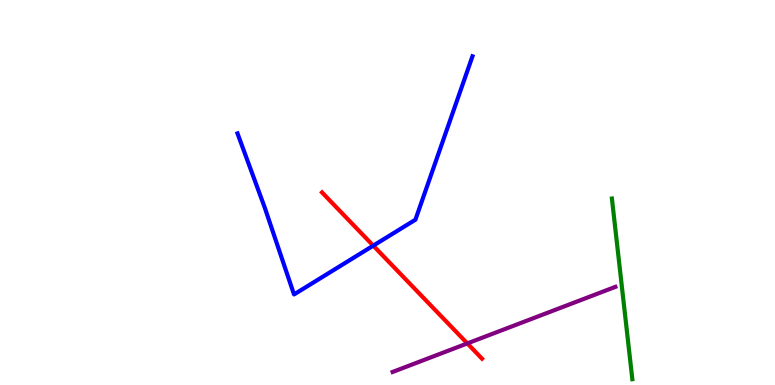[{'lines': ['blue', 'red'], 'intersections': [{'x': 4.82, 'y': 3.62}]}, {'lines': ['green', 'red'], 'intersections': []}, {'lines': ['purple', 'red'], 'intersections': [{'x': 6.03, 'y': 1.08}]}, {'lines': ['blue', 'green'], 'intersections': []}, {'lines': ['blue', 'purple'], 'intersections': []}, {'lines': ['green', 'purple'], 'intersections': []}]